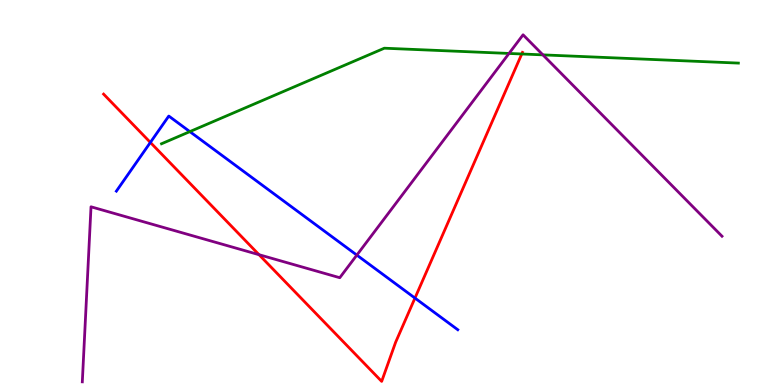[{'lines': ['blue', 'red'], 'intersections': [{'x': 1.94, 'y': 6.3}, {'x': 5.35, 'y': 2.26}]}, {'lines': ['green', 'red'], 'intersections': [{'x': 6.73, 'y': 8.6}]}, {'lines': ['purple', 'red'], 'intersections': [{'x': 3.34, 'y': 3.38}]}, {'lines': ['blue', 'green'], 'intersections': [{'x': 2.45, 'y': 6.58}]}, {'lines': ['blue', 'purple'], 'intersections': [{'x': 4.6, 'y': 3.37}]}, {'lines': ['green', 'purple'], 'intersections': [{'x': 6.57, 'y': 8.61}, {'x': 7.01, 'y': 8.57}]}]